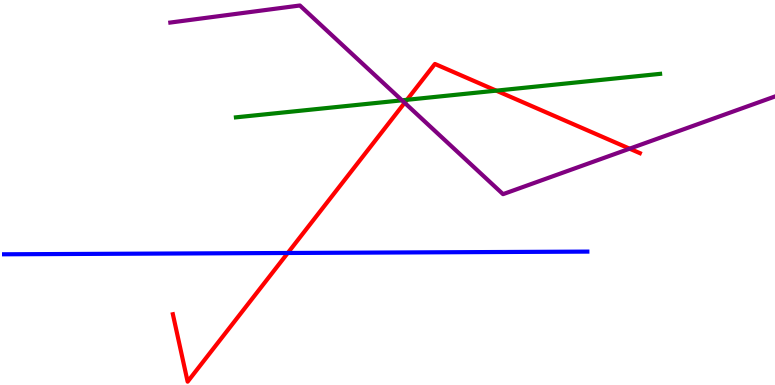[{'lines': ['blue', 'red'], 'intersections': [{'x': 3.71, 'y': 3.43}]}, {'lines': ['green', 'red'], 'intersections': [{'x': 5.25, 'y': 7.41}, {'x': 6.4, 'y': 7.65}]}, {'lines': ['purple', 'red'], 'intersections': [{'x': 5.22, 'y': 7.33}, {'x': 8.12, 'y': 6.14}]}, {'lines': ['blue', 'green'], 'intersections': []}, {'lines': ['blue', 'purple'], 'intersections': []}, {'lines': ['green', 'purple'], 'intersections': [{'x': 5.19, 'y': 7.39}]}]